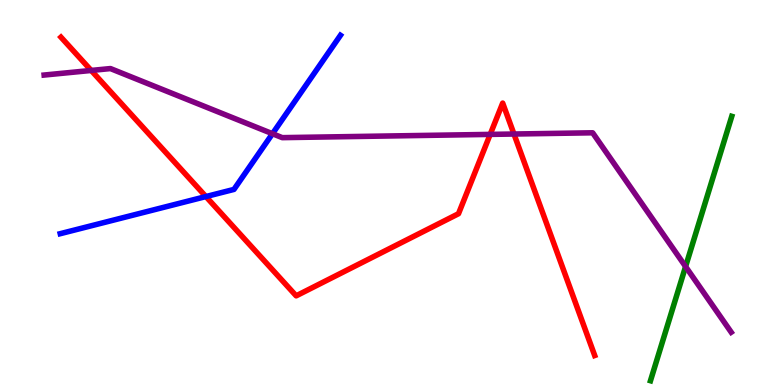[{'lines': ['blue', 'red'], 'intersections': [{'x': 2.66, 'y': 4.89}]}, {'lines': ['green', 'red'], 'intersections': []}, {'lines': ['purple', 'red'], 'intersections': [{'x': 1.18, 'y': 8.17}, {'x': 6.32, 'y': 6.51}, {'x': 6.63, 'y': 6.52}]}, {'lines': ['blue', 'green'], 'intersections': []}, {'lines': ['blue', 'purple'], 'intersections': [{'x': 3.52, 'y': 6.53}]}, {'lines': ['green', 'purple'], 'intersections': [{'x': 8.85, 'y': 3.08}]}]